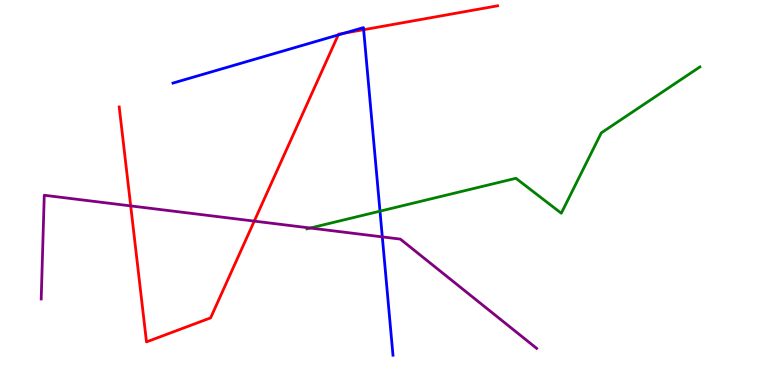[{'lines': ['blue', 'red'], 'intersections': [{'x': 4.36, 'y': 9.09}, {'x': 4.45, 'y': 9.14}, {'x': 4.69, 'y': 9.23}]}, {'lines': ['green', 'red'], 'intersections': []}, {'lines': ['purple', 'red'], 'intersections': [{'x': 1.69, 'y': 4.65}, {'x': 3.28, 'y': 4.26}]}, {'lines': ['blue', 'green'], 'intersections': [{'x': 4.9, 'y': 4.52}]}, {'lines': ['blue', 'purple'], 'intersections': [{'x': 4.93, 'y': 3.85}]}, {'lines': ['green', 'purple'], 'intersections': [{'x': 4.0, 'y': 4.08}]}]